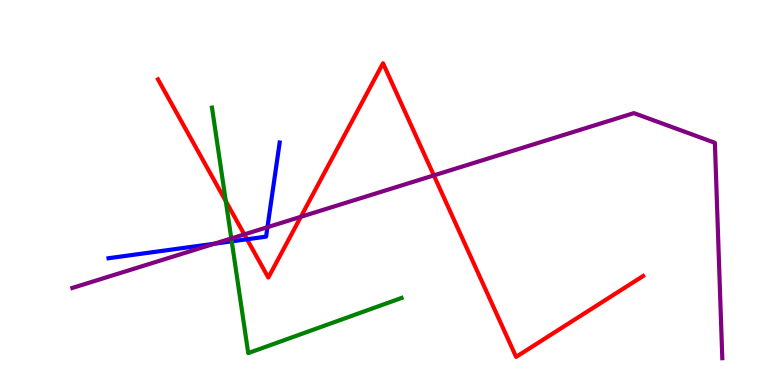[{'lines': ['blue', 'red'], 'intersections': [{'x': 3.19, 'y': 3.79}]}, {'lines': ['green', 'red'], 'intersections': [{'x': 2.91, 'y': 4.77}]}, {'lines': ['purple', 'red'], 'intersections': [{'x': 3.15, 'y': 3.91}, {'x': 3.88, 'y': 4.37}, {'x': 5.6, 'y': 5.44}]}, {'lines': ['blue', 'green'], 'intersections': [{'x': 2.99, 'y': 3.73}]}, {'lines': ['blue', 'purple'], 'intersections': [{'x': 2.77, 'y': 3.67}, {'x': 3.45, 'y': 4.1}]}, {'lines': ['green', 'purple'], 'intersections': [{'x': 2.98, 'y': 3.81}]}]